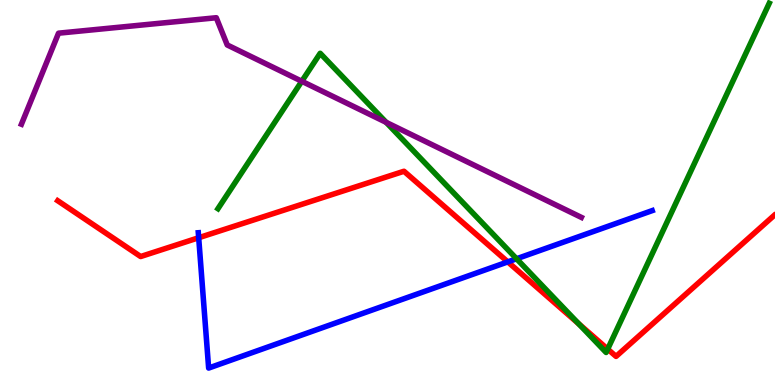[{'lines': ['blue', 'red'], 'intersections': [{'x': 2.56, 'y': 3.83}, {'x': 6.55, 'y': 3.2}]}, {'lines': ['green', 'red'], 'intersections': [{'x': 7.47, 'y': 1.59}, {'x': 7.84, 'y': 0.933}]}, {'lines': ['purple', 'red'], 'intersections': []}, {'lines': ['blue', 'green'], 'intersections': [{'x': 6.67, 'y': 3.28}]}, {'lines': ['blue', 'purple'], 'intersections': []}, {'lines': ['green', 'purple'], 'intersections': [{'x': 3.89, 'y': 7.89}, {'x': 4.98, 'y': 6.82}]}]